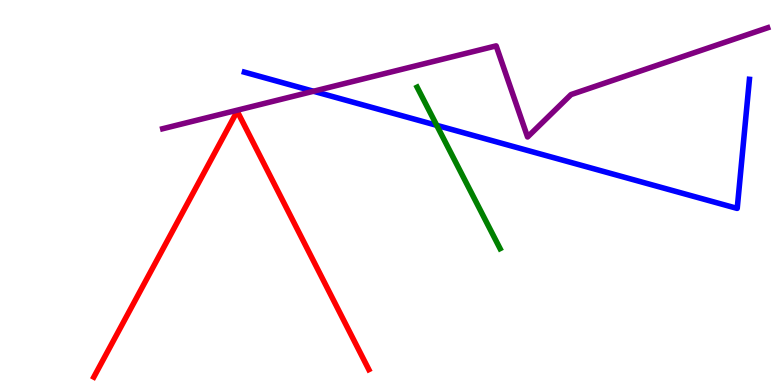[{'lines': ['blue', 'red'], 'intersections': []}, {'lines': ['green', 'red'], 'intersections': []}, {'lines': ['purple', 'red'], 'intersections': []}, {'lines': ['blue', 'green'], 'intersections': [{'x': 5.64, 'y': 6.74}]}, {'lines': ['blue', 'purple'], 'intersections': [{'x': 4.05, 'y': 7.63}]}, {'lines': ['green', 'purple'], 'intersections': []}]